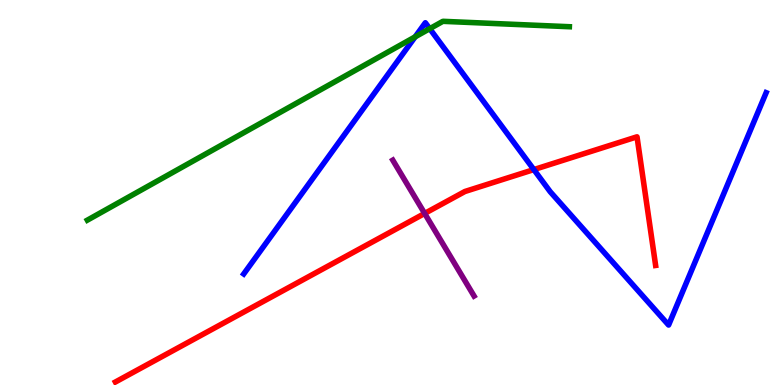[{'lines': ['blue', 'red'], 'intersections': [{'x': 6.89, 'y': 5.6}]}, {'lines': ['green', 'red'], 'intersections': []}, {'lines': ['purple', 'red'], 'intersections': [{'x': 5.48, 'y': 4.46}]}, {'lines': ['blue', 'green'], 'intersections': [{'x': 5.36, 'y': 9.04}, {'x': 5.54, 'y': 9.25}]}, {'lines': ['blue', 'purple'], 'intersections': []}, {'lines': ['green', 'purple'], 'intersections': []}]